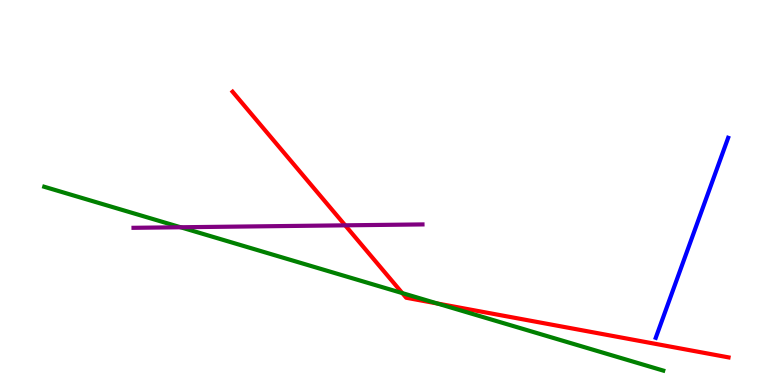[{'lines': ['blue', 'red'], 'intersections': []}, {'lines': ['green', 'red'], 'intersections': [{'x': 5.19, 'y': 2.39}, {'x': 5.64, 'y': 2.12}]}, {'lines': ['purple', 'red'], 'intersections': [{'x': 4.45, 'y': 4.15}]}, {'lines': ['blue', 'green'], 'intersections': []}, {'lines': ['blue', 'purple'], 'intersections': []}, {'lines': ['green', 'purple'], 'intersections': [{'x': 2.33, 'y': 4.1}]}]